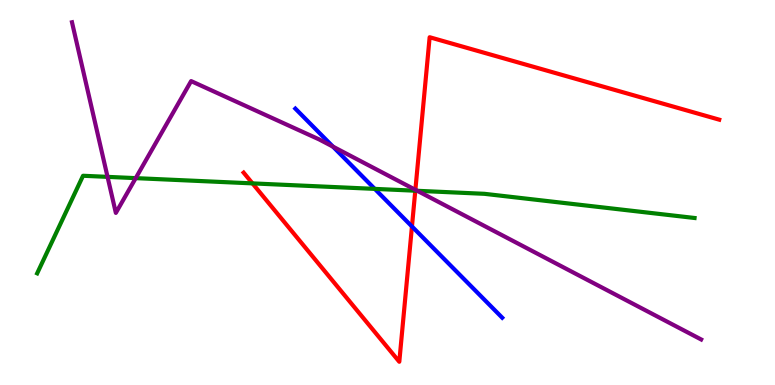[{'lines': ['blue', 'red'], 'intersections': [{'x': 5.32, 'y': 4.12}]}, {'lines': ['green', 'red'], 'intersections': [{'x': 3.26, 'y': 5.24}, {'x': 5.36, 'y': 5.05}]}, {'lines': ['purple', 'red'], 'intersections': [{'x': 5.36, 'y': 5.07}]}, {'lines': ['blue', 'green'], 'intersections': [{'x': 4.84, 'y': 5.09}]}, {'lines': ['blue', 'purple'], 'intersections': [{'x': 4.3, 'y': 6.19}]}, {'lines': ['green', 'purple'], 'intersections': [{'x': 1.39, 'y': 5.41}, {'x': 1.75, 'y': 5.37}, {'x': 5.38, 'y': 5.04}]}]